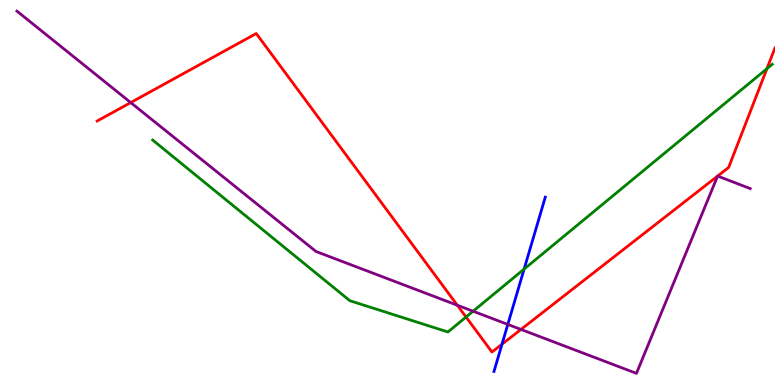[{'lines': ['blue', 'red'], 'intersections': [{'x': 6.48, 'y': 1.06}]}, {'lines': ['green', 'red'], 'intersections': [{'x': 6.01, 'y': 1.77}, {'x': 9.9, 'y': 8.22}]}, {'lines': ['purple', 'red'], 'intersections': [{'x': 1.69, 'y': 7.34}, {'x': 5.9, 'y': 2.07}, {'x': 6.72, 'y': 1.44}, {'x': 9.26, 'y': 5.43}, {'x': 9.26, 'y': 5.43}]}, {'lines': ['blue', 'green'], 'intersections': [{'x': 6.76, 'y': 3.01}]}, {'lines': ['blue', 'purple'], 'intersections': [{'x': 6.55, 'y': 1.57}]}, {'lines': ['green', 'purple'], 'intersections': [{'x': 6.1, 'y': 1.92}]}]